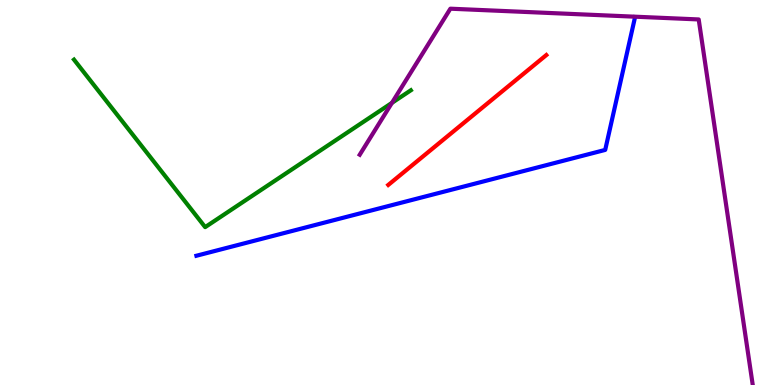[{'lines': ['blue', 'red'], 'intersections': []}, {'lines': ['green', 'red'], 'intersections': []}, {'lines': ['purple', 'red'], 'intersections': []}, {'lines': ['blue', 'green'], 'intersections': []}, {'lines': ['blue', 'purple'], 'intersections': []}, {'lines': ['green', 'purple'], 'intersections': [{'x': 5.06, 'y': 7.33}]}]